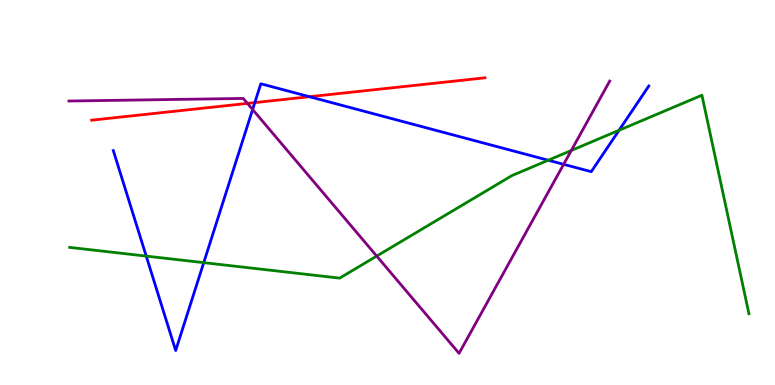[{'lines': ['blue', 'red'], 'intersections': [{'x': 3.29, 'y': 7.33}, {'x': 3.99, 'y': 7.49}]}, {'lines': ['green', 'red'], 'intersections': []}, {'lines': ['purple', 'red'], 'intersections': [{'x': 3.19, 'y': 7.31}]}, {'lines': ['blue', 'green'], 'intersections': [{'x': 1.89, 'y': 3.35}, {'x': 2.63, 'y': 3.18}, {'x': 7.07, 'y': 5.84}, {'x': 7.99, 'y': 6.62}]}, {'lines': ['blue', 'purple'], 'intersections': [{'x': 3.26, 'y': 7.16}, {'x': 7.27, 'y': 5.73}]}, {'lines': ['green', 'purple'], 'intersections': [{'x': 4.86, 'y': 3.35}, {'x': 7.37, 'y': 6.09}]}]